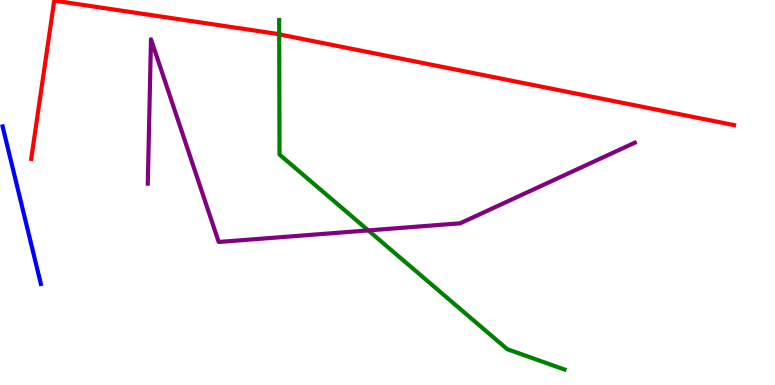[{'lines': ['blue', 'red'], 'intersections': []}, {'lines': ['green', 'red'], 'intersections': [{'x': 3.6, 'y': 9.11}]}, {'lines': ['purple', 'red'], 'intersections': []}, {'lines': ['blue', 'green'], 'intersections': []}, {'lines': ['blue', 'purple'], 'intersections': []}, {'lines': ['green', 'purple'], 'intersections': [{'x': 4.75, 'y': 4.02}]}]